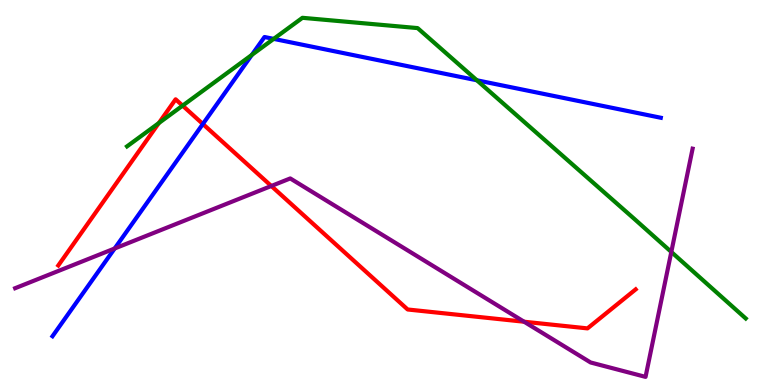[{'lines': ['blue', 'red'], 'intersections': [{'x': 2.62, 'y': 6.78}]}, {'lines': ['green', 'red'], 'intersections': [{'x': 2.05, 'y': 6.8}, {'x': 2.36, 'y': 7.26}]}, {'lines': ['purple', 'red'], 'intersections': [{'x': 3.5, 'y': 5.17}, {'x': 6.76, 'y': 1.64}]}, {'lines': ['blue', 'green'], 'intersections': [{'x': 3.25, 'y': 8.57}, {'x': 3.53, 'y': 8.99}, {'x': 6.15, 'y': 7.91}]}, {'lines': ['blue', 'purple'], 'intersections': [{'x': 1.48, 'y': 3.55}]}, {'lines': ['green', 'purple'], 'intersections': [{'x': 8.66, 'y': 3.46}]}]